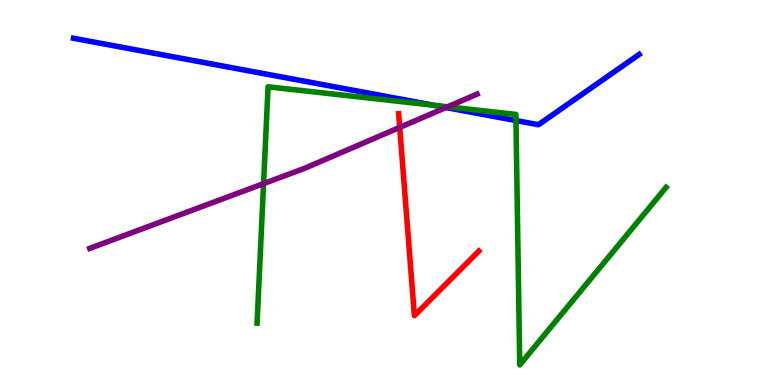[{'lines': ['blue', 'red'], 'intersections': []}, {'lines': ['green', 'red'], 'intersections': []}, {'lines': ['purple', 'red'], 'intersections': [{'x': 5.16, 'y': 6.69}]}, {'lines': ['blue', 'green'], 'intersections': [{'x': 5.6, 'y': 7.27}, {'x': 6.66, 'y': 6.87}]}, {'lines': ['blue', 'purple'], 'intersections': [{'x': 5.75, 'y': 7.21}]}, {'lines': ['green', 'purple'], 'intersections': [{'x': 3.4, 'y': 5.23}, {'x': 5.78, 'y': 7.23}]}]